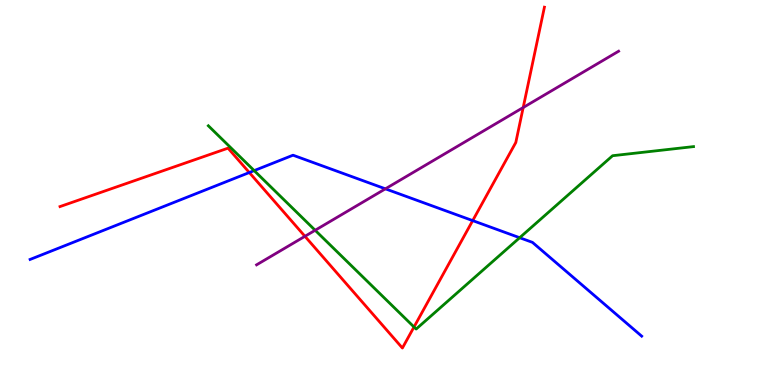[{'lines': ['blue', 'red'], 'intersections': [{'x': 3.22, 'y': 5.52}, {'x': 6.1, 'y': 4.27}]}, {'lines': ['green', 'red'], 'intersections': [{'x': 5.34, 'y': 1.51}]}, {'lines': ['purple', 'red'], 'intersections': [{'x': 3.93, 'y': 3.86}, {'x': 6.75, 'y': 7.21}]}, {'lines': ['blue', 'green'], 'intersections': [{'x': 3.28, 'y': 5.57}, {'x': 6.71, 'y': 3.83}]}, {'lines': ['blue', 'purple'], 'intersections': [{'x': 4.97, 'y': 5.1}]}, {'lines': ['green', 'purple'], 'intersections': [{'x': 4.07, 'y': 4.02}]}]